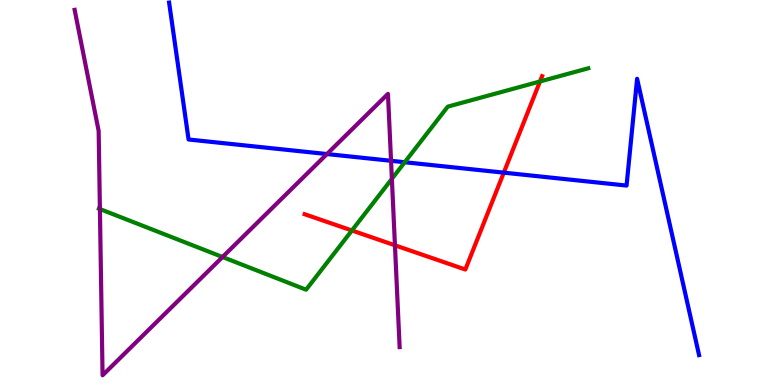[{'lines': ['blue', 'red'], 'intersections': [{'x': 6.5, 'y': 5.52}]}, {'lines': ['green', 'red'], 'intersections': [{'x': 4.54, 'y': 4.01}, {'x': 6.97, 'y': 7.88}]}, {'lines': ['purple', 'red'], 'intersections': [{'x': 5.1, 'y': 3.63}]}, {'lines': ['blue', 'green'], 'intersections': [{'x': 5.22, 'y': 5.79}]}, {'lines': ['blue', 'purple'], 'intersections': [{'x': 4.22, 'y': 6.0}, {'x': 5.05, 'y': 5.82}]}, {'lines': ['green', 'purple'], 'intersections': [{'x': 1.29, 'y': 4.57}, {'x': 2.87, 'y': 3.32}, {'x': 5.06, 'y': 5.35}]}]